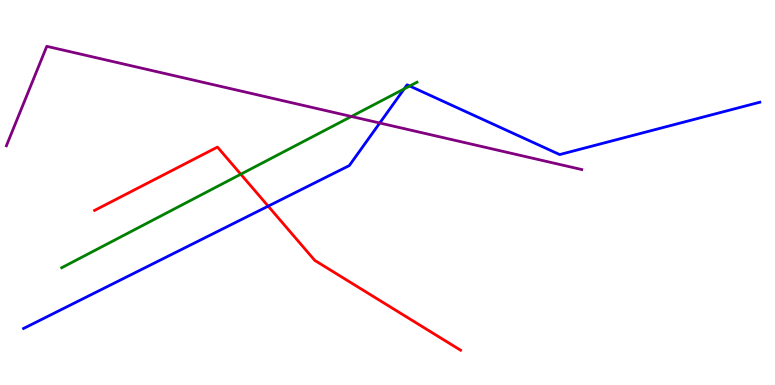[{'lines': ['blue', 'red'], 'intersections': [{'x': 3.46, 'y': 4.65}]}, {'lines': ['green', 'red'], 'intersections': [{'x': 3.11, 'y': 5.47}]}, {'lines': ['purple', 'red'], 'intersections': []}, {'lines': ['blue', 'green'], 'intersections': [{'x': 5.21, 'y': 7.69}, {'x': 5.29, 'y': 7.77}]}, {'lines': ['blue', 'purple'], 'intersections': [{'x': 4.9, 'y': 6.8}]}, {'lines': ['green', 'purple'], 'intersections': [{'x': 4.53, 'y': 6.97}]}]